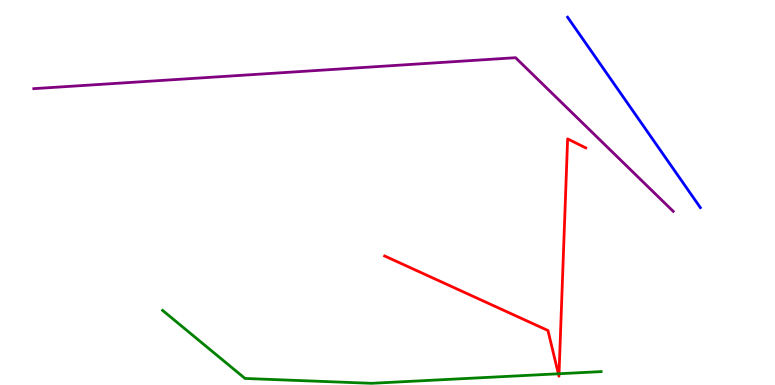[{'lines': ['blue', 'red'], 'intersections': []}, {'lines': ['green', 'red'], 'intersections': [{'x': 7.2, 'y': 0.292}, {'x': 7.21, 'y': 0.292}]}, {'lines': ['purple', 'red'], 'intersections': []}, {'lines': ['blue', 'green'], 'intersections': []}, {'lines': ['blue', 'purple'], 'intersections': []}, {'lines': ['green', 'purple'], 'intersections': []}]